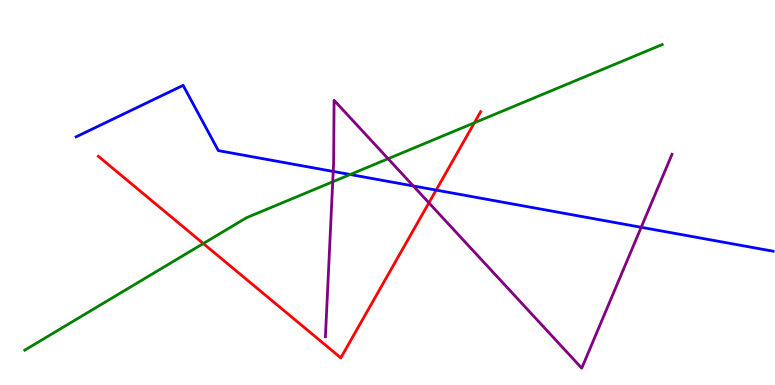[{'lines': ['blue', 'red'], 'intersections': [{'x': 5.63, 'y': 5.06}]}, {'lines': ['green', 'red'], 'intersections': [{'x': 2.62, 'y': 3.67}, {'x': 6.12, 'y': 6.81}]}, {'lines': ['purple', 'red'], 'intersections': [{'x': 5.53, 'y': 4.73}]}, {'lines': ['blue', 'green'], 'intersections': [{'x': 4.52, 'y': 5.47}]}, {'lines': ['blue', 'purple'], 'intersections': [{'x': 4.3, 'y': 5.55}, {'x': 5.33, 'y': 5.17}, {'x': 8.27, 'y': 4.1}]}, {'lines': ['green', 'purple'], 'intersections': [{'x': 4.29, 'y': 5.28}, {'x': 5.01, 'y': 5.88}]}]